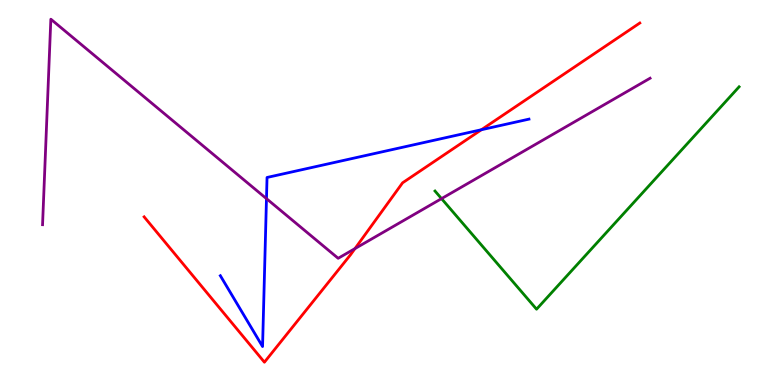[{'lines': ['blue', 'red'], 'intersections': [{'x': 6.21, 'y': 6.63}]}, {'lines': ['green', 'red'], 'intersections': []}, {'lines': ['purple', 'red'], 'intersections': [{'x': 4.58, 'y': 3.54}]}, {'lines': ['blue', 'green'], 'intersections': []}, {'lines': ['blue', 'purple'], 'intersections': [{'x': 3.44, 'y': 4.84}]}, {'lines': ['green', 'purple'], 'intersections': [{'x': 5.7, 'y': 4.84}]}]